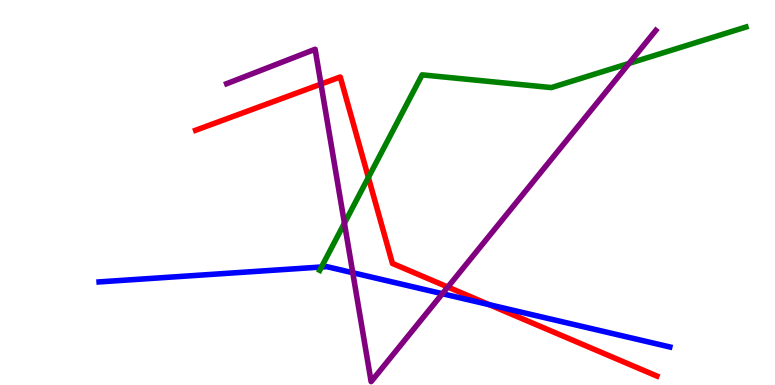[{'lines': ['blue', 'red'], 'intersections': [{'x': 6.31, 'y': 2.09}]}, {'lines': ['green', 'red'], 'intersections': [{'x': 4.75, 'y': 5.39}]}, {'lines': ['purple', 'red'], 'intersections': [{'x': 4.14, 'y': 7.82}, {'x': 5.78, 'y': 2.54}]}, {'lines': ['blue', 'green'], 'intersections': [{'x': 4.15, 'y': 3.07}]}, {'lines': ['blue', 'purple'], 'intersections': [{'x': 4.55, 'y': 2.92}, {'x': 5.71, 'y': 2.37}]}, {'lines': ['green', 'purple'], 'intersections': [{'x': 4.44, 'y': 4.2}, {'x': 8.12, 'y': 8.35}]}]